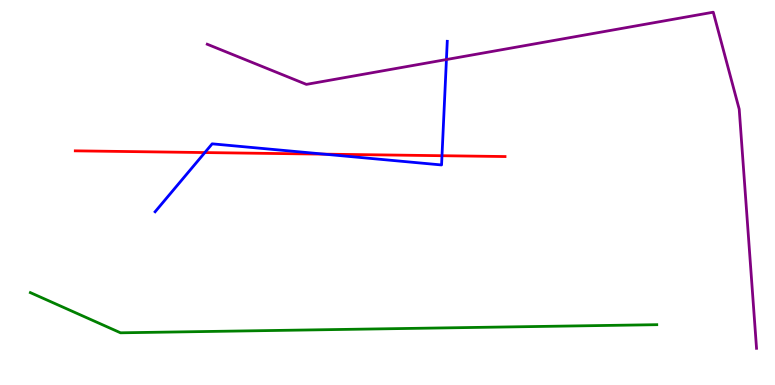[{'lines': ['blue', 'red'], 'intersections': [{'x': 2.64, 'y': 6.04}, {'x': 4.18, 'y': 6.0}, {'x': 5.7, 'y': 5.96}]}, {'lines': ['green', 'red'], 'intersections': []}, {'lines': ['purple', 'red'], 'intersections': []}, {'lines': ['blue', 'green'], 'intersections': []}, {'lines': ['blue', 'purple'], 'intersections': [{'x': 5.76, 'y': 8.45}]}, {'lines': ['green', 'purple'], 'intersections': []}]